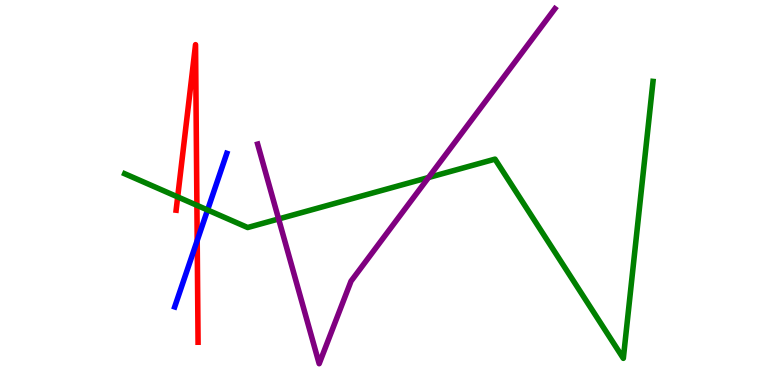[{'lines': ['blue', 'red'], 'intersections': [{'x': 2.54, 'y': 3.75}]}, {'lines': ['green', 'red'], 'intersections': [{'x': 2.29, 'y': 4.89}, {'x': 2.54, 'y': 4.67}]}, {'lines': ['purple', 'red'], 'intersections': []}, {'lines': ['blue', 'green'], 'intersections': [{'x': 2.68, 'y': 4.55}]}, {'lines': ['blue', 'purple'], 'intersections': []}, {'lines': ['green', 'purple'], 'intersections': [{'x': 3.6, 'y': 4.31}, {'x': 5.53, 'y': 5.39}]}]